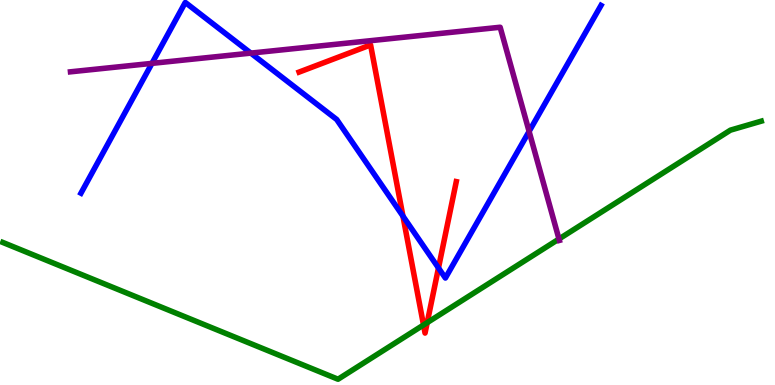[{'lines': ['blue', 'red'], 'intersections': [{'x': 5.2, 'y': 4.39}, {'x': 5.66, 'y': 3.04}]}, {'lines': ['green', 'red'], 'intersections': [{'x': 5.46, 'y': 1.56}, {'x': 5.51, 'y': 1.62}]}, {'lines': ['purple', 'red'], 'intersections': []}, {'lines': ['blue', 'green'], 'intersections': []}, {'lines': ['blue', 'purple'], 'intersections': [{'x': 1.96, 'y': 8.35}, {'x': 3.24, 'y': 8.62}, {'x': 6.83, 'y': 6.59}]}, {'lines': ['green', 'purple'], 'intersections': [{'x': 7.21, 'y': 3.79}]}]